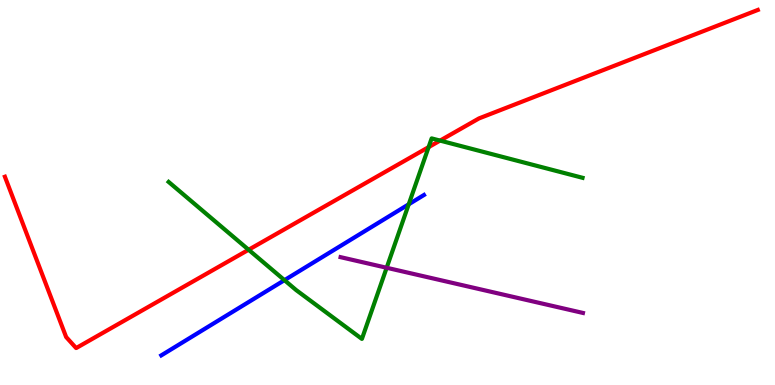[{'lines': ['blue', 'red'], 'intersections': []}, {'lines': ['green', 'red'], 'intersections': [{'x': 3.21, 'y': 3.51}, {'x': 5.53, 'y': 6.18}, {'x': 5.68, 'y': 6.35}]}, {'lines': ['purple', 'red'], 'intersections': []}, {'lines': ['blue', 'green'], 'intersections': [{'x': 3.67, 'y': 2.72}, {'x': 5.27, 'y': 4.69}]}, {'lines': ['blue', 'purple'], 'intersections': []}, {'lines': ['green', 'purple'], 'intersections': [{'x': 4.99, 'y': 3.05}]}]